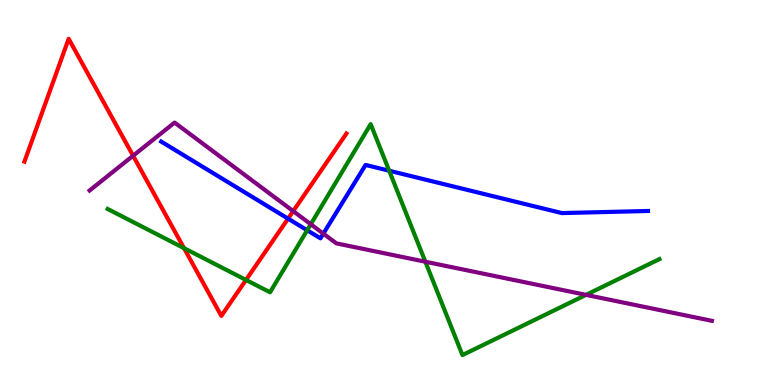[{'lines': ['blue', 'red'], 'intersections': [{'x': 3.72, 'y': 4.32}]}, {'lines': ['green', 'red'], 'intersections': [{'x': 2.37, 'y': 3.55}, {'x': 3.17, 'y': 2.73}]}, {'lines': ['purple', 'red'], 'intersections': [{'x': 1.72, 'y': 5.95}, {'x': 3.78, 'y': 4.52}]}, {'lines': ['blue', 'green'], 'intersections': [{'x': 3.96, 'y': 4.02}, {'x': 5.02, 'y': 5.57}]}, {'lines': ['blue', 'purple'], 'intersections': [{'x': 4.17, 'y': 3.93}]}, {'lines': ['green', 'purple'], 'intersections': [{'x': 4.01, 'y': 4.18}, {'x': 5.49, 'y': 3.2}, {'x': 7.56, 'y': 2.34}]}]